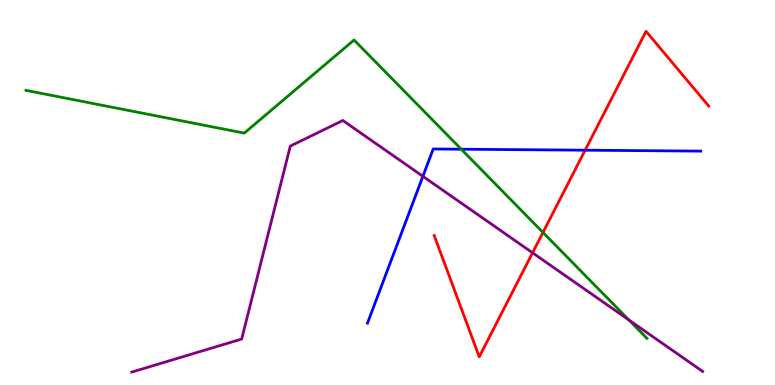[{'lines': ['blue', 'red'], 'intersections': [{'x': 7.55, 'y': 6.1}]}, {'lines': ['green', 'red'], 'intersections': [{'x': 7.01, 'y': 3.96}]}, {'lines': ['purple', 'red'], 'intersections': [{'x': 6.87, 'y': 3.43}]}, {'lines': ['blue', 'green'], 'intersections': [{'x': 5.95, 'y': 6.12}]}, {'lines': ['blue', 'purple'], 'intersections': [{'x': 5.46, 'y': 5.42}]}, {'lines': ['green', 'purple'], 'intersections': [{'x': 8.12, 'y': 1.69}]}]